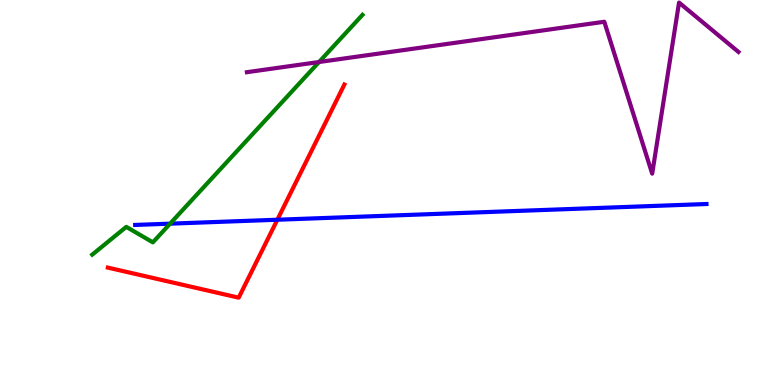[{'lines': ['blue', 'red'], 'intersections': [{'x': 3.58, 'y': 4.29}]}, {'lines': ['green', 'red'], 'intersections': []}, {'lines': ['purple', 'red'], 'intersections': []}, {'lines': ['blue', 'green'], 'intersections': [{'x': 2.19, 'y': 4.19}]}, {'lines': ['blue', 'purple'], 'intersections': []}, {'lines': ['green', 'purple'], 'intersections': [{'x': 4.12, 'y': 8.39}]}]